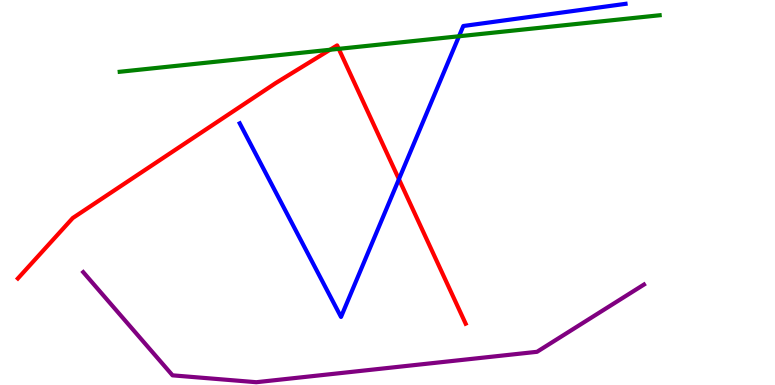[{'lines': ['blue', 'red'], 'intersections': [{'x': 5.15, 'y': 5.35}]}, {'lines': ['green', 'red'], 'intersections': [{'x': 4.26, 'y': 8.71}, {'x': 4.37, 'y': 8.73}]}, {'lines': ['purple', 'red'], 'intersections': []}, {'lines': ['blue', 'green'], 'intersections': [{'x': 5.92, 'y': 9.06}]}, {'lines': ['blue', 'purple'], 'intersections': []}, {'lines': ['green', 'purple'], 'intersections': []}]